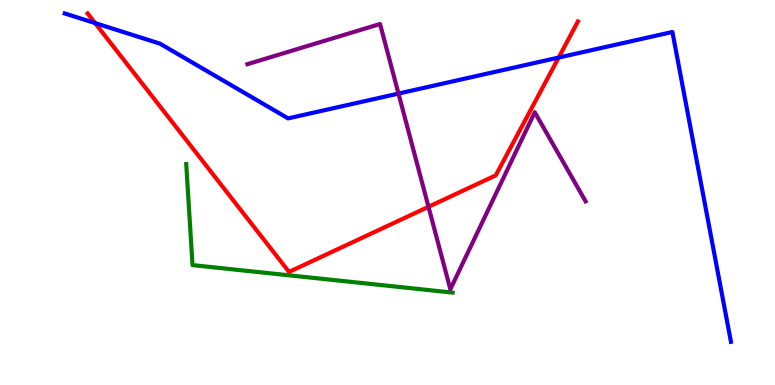[{'lines': ['blue', 'red'], 'intersections': [{'x': 1.23, 'y': 9.4}, {'x': 7.21, 'y': 8.5}]}, {'lines': ['green', 'red'], 'intersections': []}, {'lines': ['purple', 'red'], 'intersections': [{'x': 5.53, 'y': 4.63}]}, {'lines': ['blue', 'green'], 'intersections': []}, {'lines': ['blue', 'purple'], 'intersections': [{'x': 5.14, 'y': 7.57}]}, {'lines': ['green', 'purple'], 'intersections': []}]